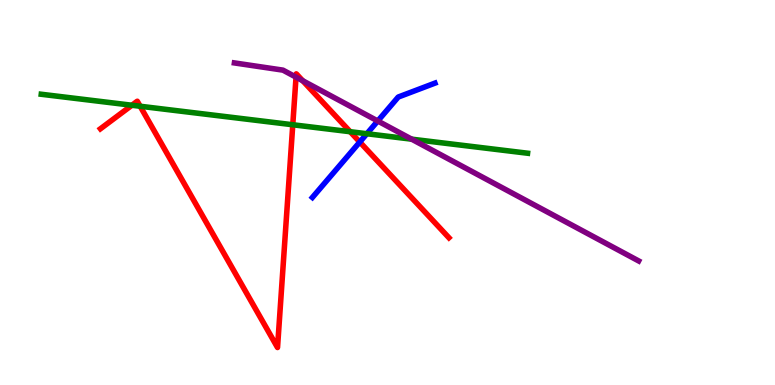[{'lines': ['blue', 'red'], 'intersections': [{'x': 4.64, 'y': 6.31}]}, {'lines': ['green', 'red'], 'intersections': [{'x': 1.7, 'y': 7.27}, {'x': 1.81, 'y': 7.24}, {'x': 3.78, 'y': 6.76}, {'x': 4.52, 'y': 6.58}]}, {'lines': ['purple', 'red'], 'intersections': [{'x': 3.82, 'y': 8.0}, {'x': 3.91, 'y': 7.9}]}, {'lines': ['blue', 'green'], 'intersections': [{'x': 4.73, 'y': 6.53}]}, {'lines': ['blue', 'purple'], 'intersections': [{'x': 4.87, 'y': 6.86}]}, {'lines': ['green', 'purple'], 'intersections': [{'x': 5.31, 'y': 6.39}]}]